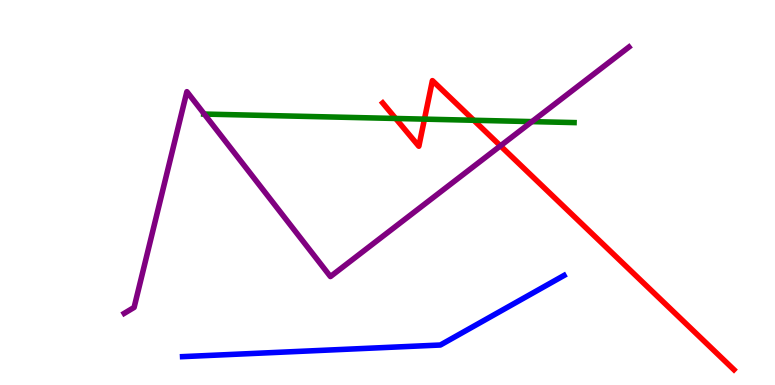[{'lines': ['blue', 'red'], 'intersections': []}, {'lines': ['green', 'red'], 'intersections': [{'x': 5.11, 'y': 6.92}, {'x': 5.48, 'y': 6.91}, {'x': 6.11, 'y': 6.88}]}, {'lines': ['purple', 'red'], 'intersections': [{'x': 6.46, 'y': 6.21}]}, {'lines': ['blue', 'green'], 'intersections': []}, {'lines': ['blue', 'purple'], 'intersections': []}, {'lines': ['green', 'purple'], 'intersections': [{'x': 2.64, 'y': 7.04}, {'x': 6.86, 'y': 6.84}]}]